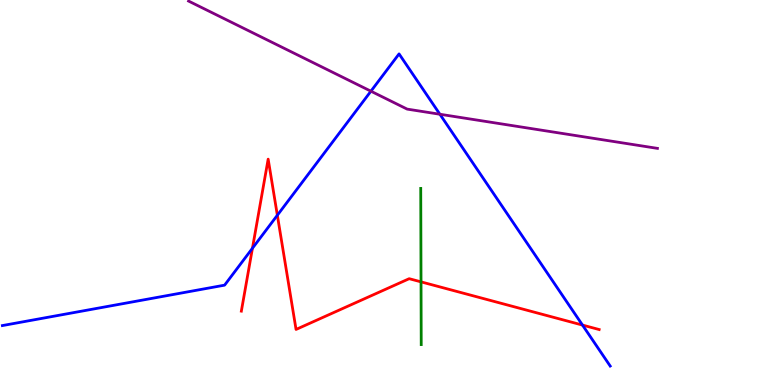[{'lines': ['blue', 'red'], 'intersections': [{'x': 3.26, 'y': 3.55}, {'x': 3.58, 'y': 4.41}, {'x': 7.52, 'y': 1.56}]}, {'lines': ['green', 'red'], 'intersections': [{'x': 5.43, 'y': 2.68}]}, {'lines': ['purple', 'red'], 'intersections': []}, {'lines': ['blue', 'green'], 'intersections': []}, {'lines': ['blue', 'purple'], 'intersections': [{'x': 4.79, 'y': 7.63}, {'x': 5.68, 'y': 7.03}]}, {'lines': ['green', 'purple'], 'intersections': []}]